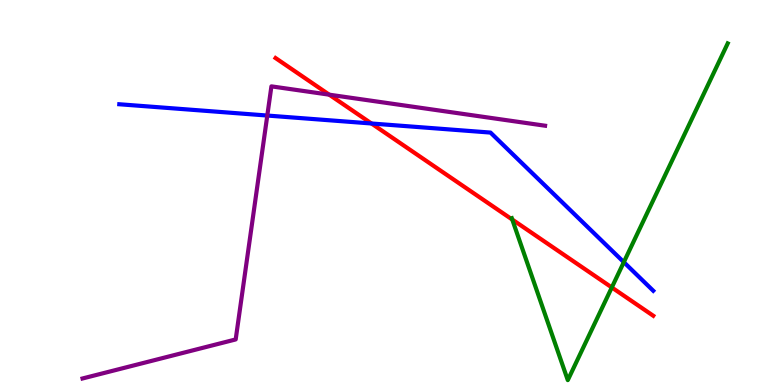[{'lines': ['blue', 'red'], 'intersections': [{'x': 4.79, 'y': 6.79}]}, {'lines': ['green', 'red'], 'intersections': [{'x': 6.61, 'y': 4.3}, {'x': 7.89, 'y': 2.53}]}, {'lines': ['purple', 'red'], 'intersections': [{'x': 4.25, 'y': 7.54}]}, {'lines': ['blue', 'green'], 'intersections': [{'x': 8.05, 'y': 3.19}]}, {'lines': ['blue', 'purple'], 'intersections': [{'x': 3.45, 'y': 7.0}]}, {'lines': ['green', 'purple'], 'intersections': []}]